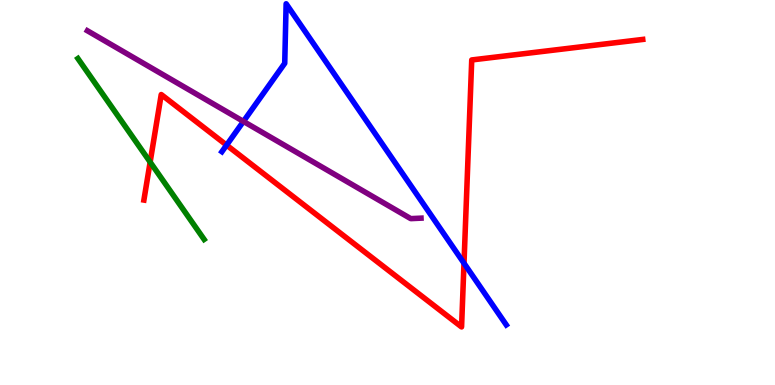[{'lines': ['blue', 'red'], 'intersections': [{'x': 2.92, 'y': 6.23}, {'x': 5.99, 'y': 3.16}]}, {'lines': ['green', 'red'], 'intersections': [{'x': 1.94, 'y': 5.79}]}, {'lines': ['purple', 'red'], 'intersections': []}, {'lines': ['blue', 'green'], 'intersections': []}, {'lines': ['blue', 'purple'], 'intersections': [{'x': 3.14, 'y': 6.85}]}, {'lines': ['green', 'purple'], 'intersections': []}]